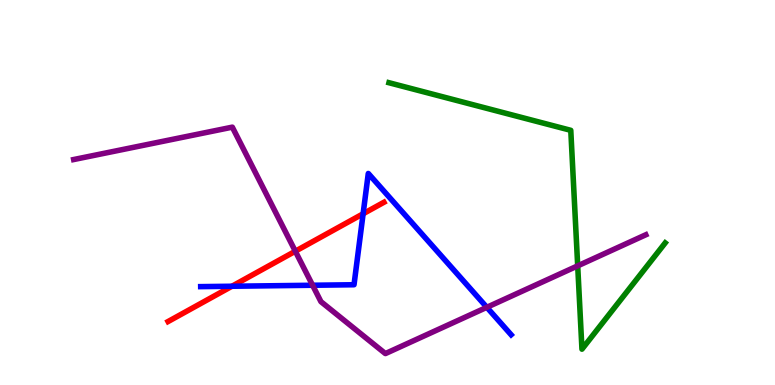[{'lines': ['blue', 'red'], 'intersections': [{'x': 2.99, 'y': 2.57}, {'x': 4.69, 'y': 4.45}]}, {'lines': ['green', 'red'], 'intersections': []}, {'lines': ['purple', 'red'], 'intersections': [{'x': 3.81, 'y': 3.47}]}, {'lines': ['blue', 'green'], 'intersections': []}, {'lines': ['blue', 'purple'], 'intersections': [{'x': 4.03, 'y': 2.59}, {'x': 6.28, 'y': 2.02}]}, {'lines': ['green', 'purple'], 'intersections': [{'x': 7.45, 'y': 3.09}]}]